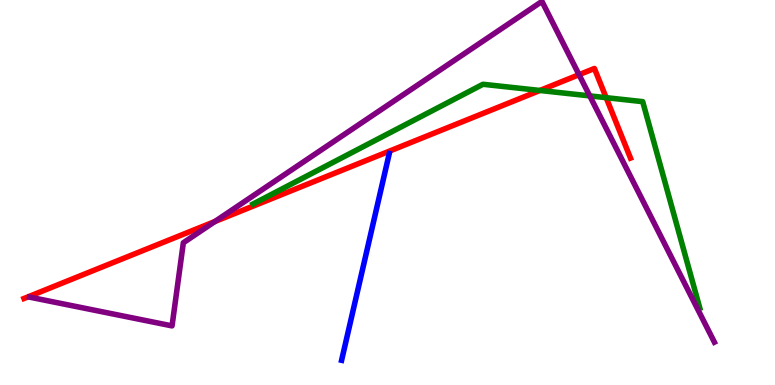[{'lines': ['blue', 'red'], 'intersections': []}, {'lines': ['green', 'red'], 'intersections': [{'x': 6.97, 'y': 7.65}, {'x': 7.82, 'y': 7.46}]}, {'lines': ['purple', 'red'], 'intersections': [{'x': 2.77, 'y': 4.25}, {'x': 7.47, 'y': 8.06}]}, {'lines': ['blue', 'green'], 'intersections': []}, {'lines': ['blue', 'purple'], 'intersections': []}, {'lines': ['green', 'purple'], 'intersections': [{'x': 7.61, 'y': 7.51}]}]